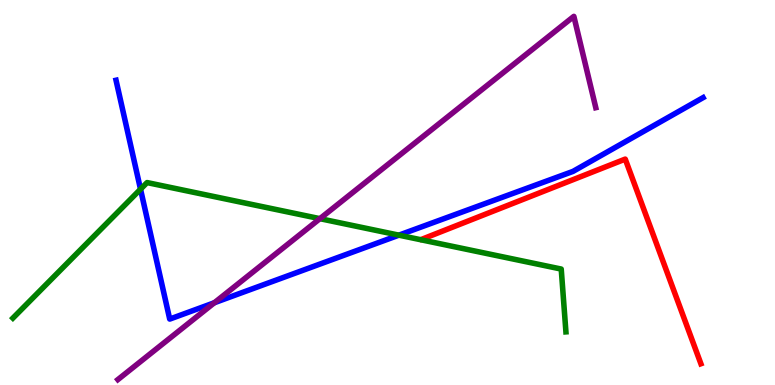[{'lines': ['blue', 'red'], 'intersections': []}, {'lines': ['green', 'red'], 'intersections': []}, {'lines': ['purple', 'red'], 'intersections': []}, {'lines': ['blue', 'green'], 'intersections': [{'x': 1.81, 'y': 5.09}, {'x': 5.15, 'y': 3.89}]}, {'lines': ['blue', 'purple'], 'intersections': [{'x': 2.77, 'y': 2.14}]}, {'lines': ['green', 'purple'], 'intersections': [{'x': 4.13, 'y': 4.32}]}]